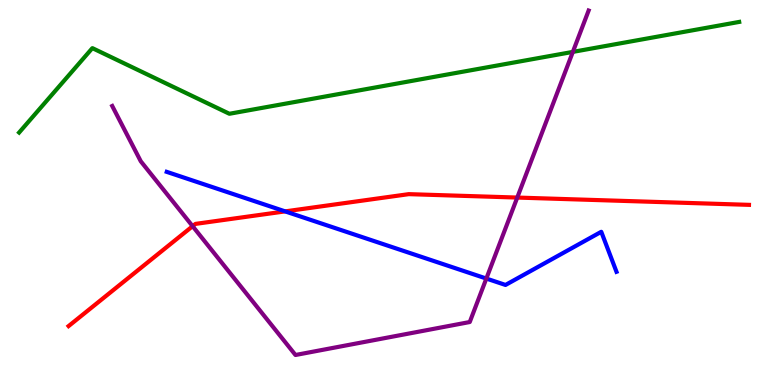[{'lines': ['blue', 'red'], 'intersections': [{'x': 3.68, 'y': 4.51}]}, {'lines': ['green', 'red'], 'intersections': []}, {'lines': ['purple', 'red'], 'intersections': [{'x': 2.49, 'y': 4.12}, {'x': 6.67, 'y': 4.87}]}, {'lines': ['blue', 'green'], 'intersections': []}, {'lines': ['blue', 'purple'], 'intersections': [{'x': 6.28, 'y': 2.76}]}, {'lines': ['green', 'purple'], 'intersections': [{'x': 7.39, 'y': 8.65}]}]